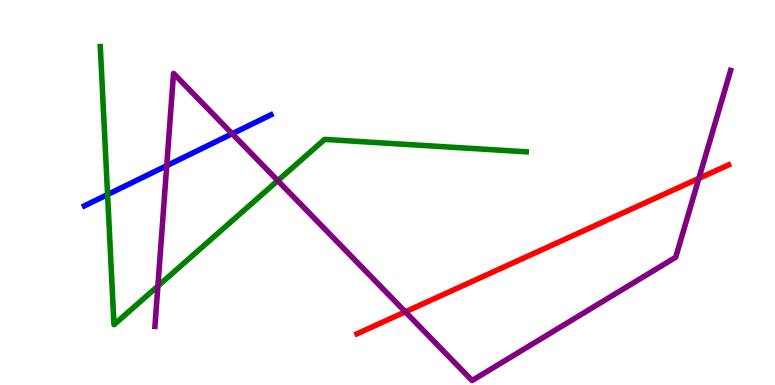[{'lines': ['blue', 'red'], 'intersections': []}, {'lines': ['green', 'red'], 'intersections': []}, {'lines': ['purple', 'red'], 'intersections': [{'x': 5.23, 'y': 1.9}, {'x': 9.02, 'y': 5.37}]}, {'lines': ['blue', 'green'], 'intersections': [{'x': 1.39, 'y': 4.95}]}, {'lines': ['blue', 'purple'], 'intersections': [{'x': 2.15, 'y': 5.7}, {'x': 3.0, 'y': 6.53}]}, {'lines': ['green', 'purple'], 'intersections': [{'x': 2.04, 'y': 2.57}, {'x': 3.58, 'y': 5.31}]}]